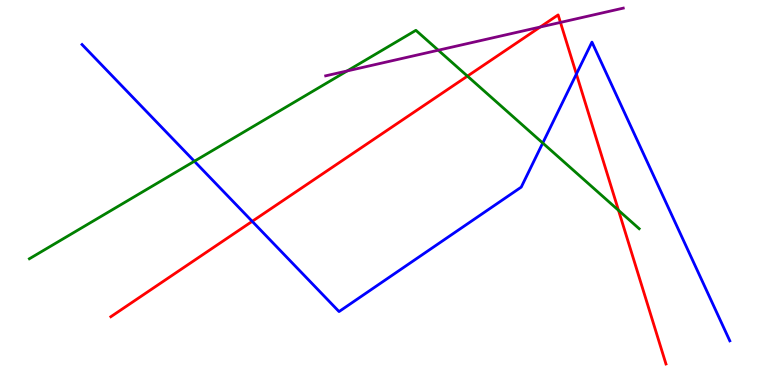[{'lines': ['blue', 'red'], 'intersections': [{'x': 3.25, 'y': 4.25}, {'x': 7.44, 'y': 8.08}]}, {'lines': ['green', 'red'], 'intersections': [{'x': 6.03, 'y': 8.02}, {'x': 7.98, 'y': 4.54}]}, {'lines': ['purple', 'red'], 'intersections': [{'x': 6.97, 'y': 9.3}, {'x': 7.23, 'y': 9.42}]}, {'lines': ['blue', 'green'], 'intersections': [{'x': 2.51, 'y': 5.81}, {'x': 7.0, 'y': 6.29}]}, {'lines': ['blue', 'purple'], 'intersections': []}, {'lines': ['green', 'purple'], 'intersections': [{'x': 4.48, 'y': 8.16}, {'x': 5.66, 'y': 8.7}]}]